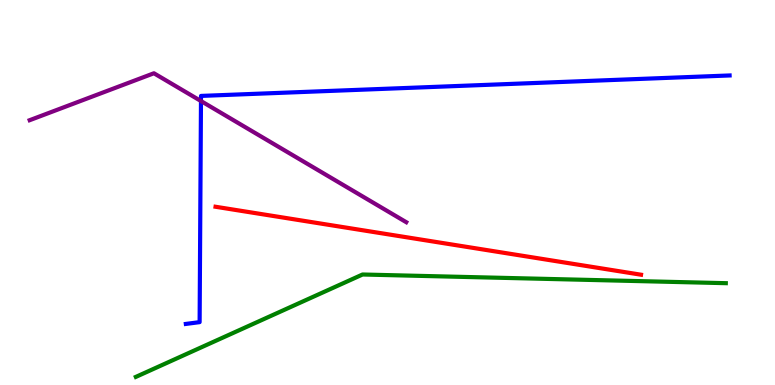[{'lines': ['blue', 'red'], 'intersections': []}, {'lines': ['green', 'red'], 'intersections': []}, {'lines': ['purple', 'red'], 'intersections': []}, {'lines': ['blue', 'green'], 'intersections': []}, {'lines': ['blue', 'purple'], 'intersections': [{'x': 2.59, 'y': 7.38}]}, {'lines': ['green', 'purple'], 'intersections': []}]